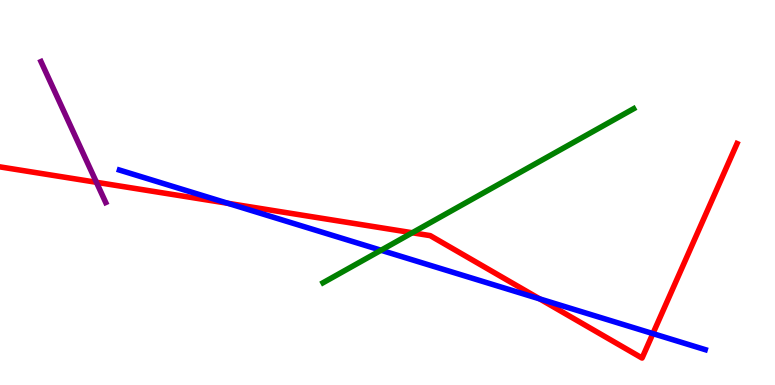[{'lines': ['blue', 'red'], 'intersections': [{'x': 2.94, 'y': 4.72}, {'x': 6.96, 'y': 2.24}, {'x': 8.42, 'y': 1.34}]}, {'lines': ['green', 'red'], 'intersections': [{'x': 5.32, 'y': 3.95}]}, {'lines': ['purple', 'red'], 'intersections': [{'x': 1.24, 'y': 5.26}]}, {'lines': ['blue', 'green'], 'intersections': [{'x': 4.92, 'y': 3.5}]}, {'lines': ['blue', 'purple'], 'intersections': []}, {'lines': ['green', 'purple'], 'intersections': []}]